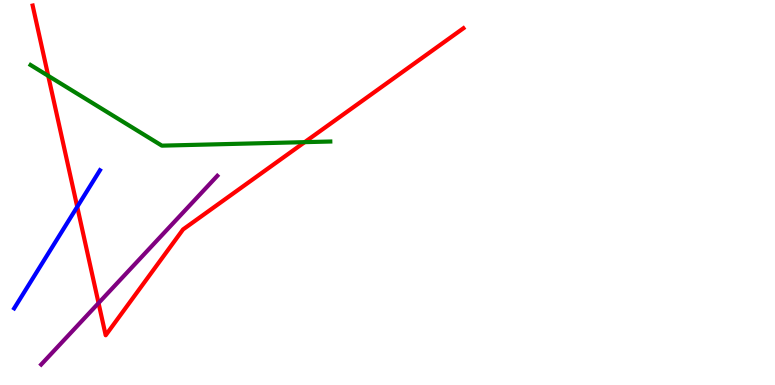[{'lines': ['blue', 'red'], 'intersections': [{'x': 0.997, 'y': 4.63}]}, {'lines': ['green', 'red'], 'intersections': [{'x': 0.622, 'y': 8.03}, {'x': 3.93, 'y': 6.31}]}, {'lines': ['purple', 'red'], 'intersections': [{'x': 1.27, 'y': 2.13}]}, {'lines': ['blue', 'green'], 'intersections': []}, {'lines': ['blue', 'purple'], 'intersections': []}, {'lines': ['green', 'purple'], 'intersections': []}]